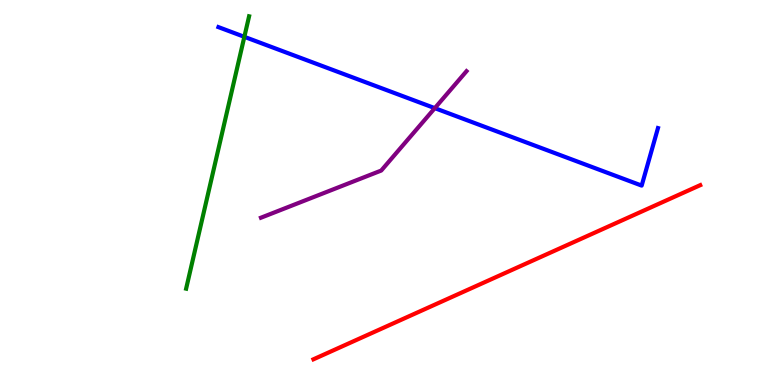[{'lines': ['blue', 'red'], 'intersections': []}, {'lines': ['green', 'red'], 'intersections': []}, {'lines': ['purple', 'red'], 'intersections': []}, {'lines': ['blue', 'green'], 'intersections': [{'x': 3.15, 'y': 9.04}]}, {'lines': ['blue', 'purple'], 'intersections': [{'x': 5.61, 'y': 7.19}]}, {'lines': ['green', 'purple'], 'intersections': []}]